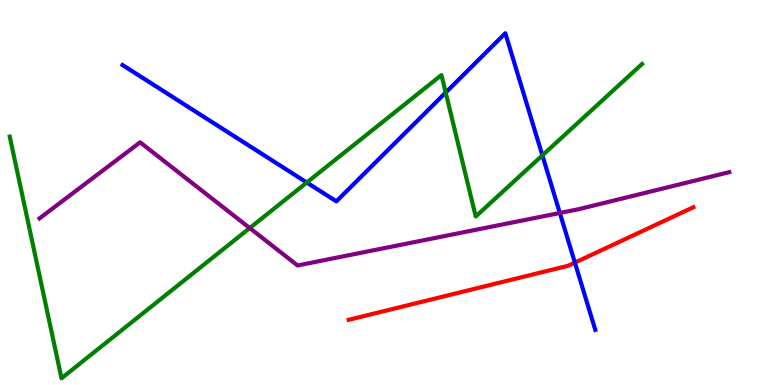[{'lines': ['blue', 'red'], 'intersections': [{'x': 7.42, 'y': 3.18}]}, {'lines': ['green', 'red'], 'intersections': []}, {'lines': ['purple', 'red'], 'intersections': []}, {'lines': ['blue', 'green'], 'intersections': [{'x': 3.96, 'y': 5.26}, {'x': 5.75, 'y': 7.6}, {'x': 7.0, 'y': 5.96}]}, {'lines': ['blue', 'purple'], 'intersections': [{'x': 7.22, 'y': 4.47}]}, {'lines': ['green', 'purple'], 'intersections': [{'x': 3.22, 'y': 4.08}]}]